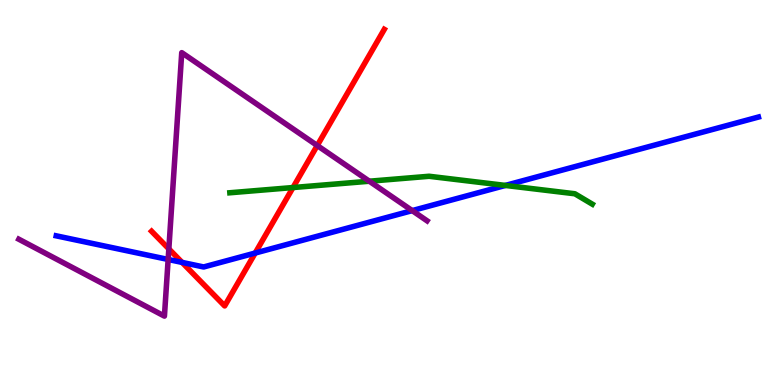[{'lines': ['blue', 'red'], 'intersections': [{'x': 2.35, 'y': 3.18}, {'x': 3.29, 'y': 3.43}]}, {'lines': ['green', 'red'], 'intersections': [{'x': 3.78, 'y': 5.13}]}, {'lines': ['purple', 'red'], 'intersections': [{'x': 2.18, 'y': 3.54}, {'x': 4.09, 'y': 6.22}]}, {'lines': ['blue', 'green'], 'intersections': [{'x': 6.52, 'y': 5.18}]}, {'lines': ['blue', 'purple'], 'intersections': [{'x': 2.17, 'y': 3.26}, {'x': 5.32, 'y': 4.53}]}, {'lines': ['green', 'purple'], 'intersections': [{'x': 4.77, 'y': 5.29}]}]